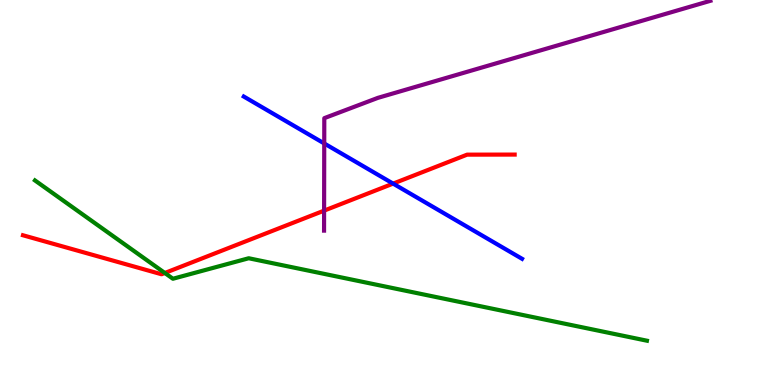[{'lines': ['blue', 'red'], 'intersections': [{'x': 5.07, 'y': 5.23}]}, {'lines': ['green', 'red'], 'intersections': [{'x': 2.13, 'y': 2.91}]}, {'lines': ['purple', 'red'], 'intersections': [{'x': 4.18, 'y': 4.53}]}, {'lines': ['blue', 'green'], 'intersections': []}, {'lines': ['blue', 'purple'], 'intersections': [{'x': 4.18, 'y': 6.27}]}, {'lines': ['green', 'purple'], 'intersections': []}]